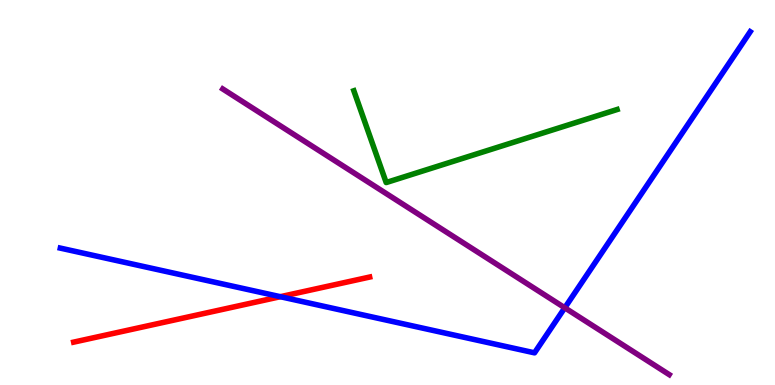[{'lines': ['blue', 'red'], 'intersections': [{'x': 3.62, 'y': 2.29}]}, {'lines': ['green', 'red'], 'intersections': []}, {'lines': ['purple', 'red'], 'intersections': []}, {'lines': ['blue', 'green'], 'intersections': []}, {'lines': ['blue', 'purple'], 'intersections': [{'x': 7.29, 'y': 2.01}]}, {'lines': ['green', 'purple'], 'intersections': []}]